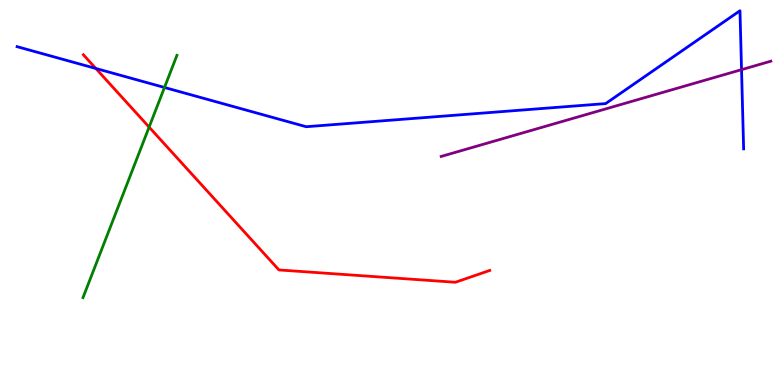[{'lines': ['blue', 'red'], 'intersections': [{'x': 1.24, 'y': 8.22}]}, {'lines': ['green', 'red'], 'intersections': [{'x': 1.92, 'y': 6.7}]}, {'lines': ['purple', 'red'], 'intersections': []}, {'lines': ['blue', 'green'], 'intersections': [{'x': 2.12, 'y': 7.73}]}, {'lines': ['blue', 'purple'], 'intersections': [{'x': 9.57, 'y': 8.19}]}, {'lines': ['green', 'purple'], 'intersections': []}]